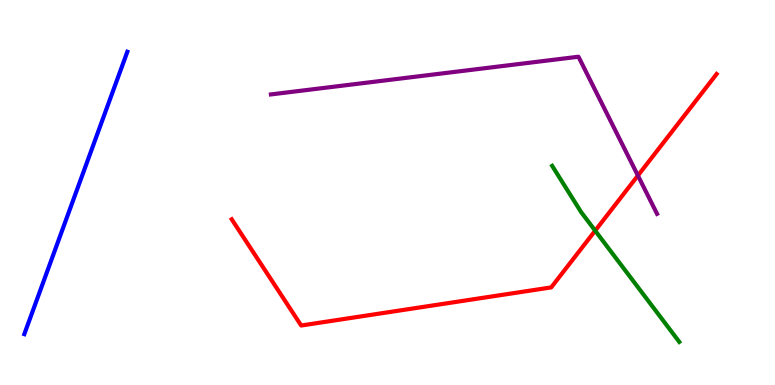[{'lines': ['blue', 'red'], 'intersections': []}, {'lines': ['green', 'red'], 'intersections': [{'x': 7.68, 'y': 4.01}]}, {'lines': ['purple', 'red'], 'intersections': [{'x': 8.23, 'y': 5.44}]}, {'lines': ['blue', 'green'], 'intersections': []}, {'lines': ['blue', 'purple'], 'intersections': []}, {'lines': ['green', 'purple'], 'intersections': []}]